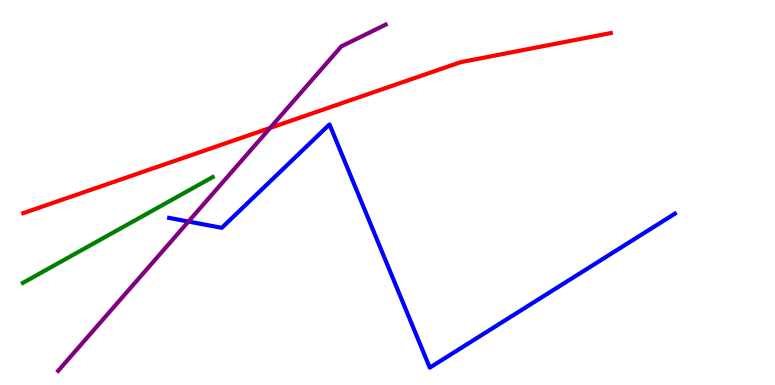[{'lines': ['blue', 'red'], 'intersections': []}, {'lines': ['green', 'red'], 'intersections': []}, {'lines': ['purple', 'red'], 'intersections': [{'x': 3.49, 'y': 6.68}]}, {'lines': ['blue', 'green'], 'intersections': []}, {'lines': ['blue', 'purple'], 'intersections': [{'x': 2.43, 'y': 4.25}]}, {'lines': ['green', 'purple'], 'intersections': []}]